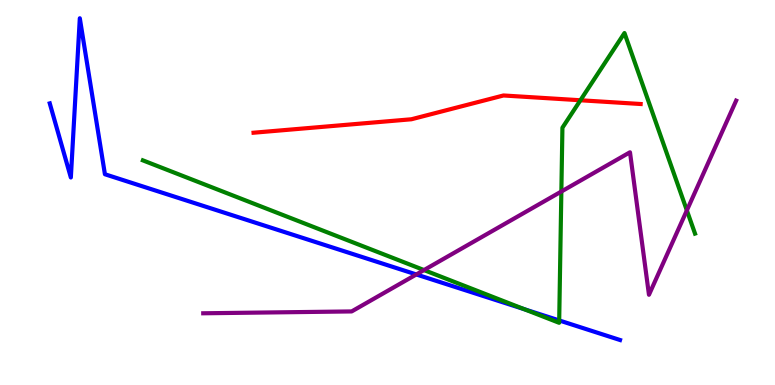[{'lines': ['blue', 'red'], 'intersections': []}, {'lines': ['green', 'red'], 'intersections': [{'x': 7.49, 'y': 7.4}]}, {'lines': ['purple', 'red'], 'intersections': []}, {'lines': ['blue', 'green'], 'intersections': [{'x': 6.76, 'y': 1.97}, {'x': 7.22, 'y': 1.68}]}, {'lines': ['blue', 'purple'], 'intersections': [{'x': 5.37, 'y': 2.87}]}, {'lines': ['green', 'purple'], 'intersections': [{'x': 5.47, 'y': 2.99}, {'x': 7.24, 'y': 5.03}, {'x': 8.86, 'y': 4.54}]}]